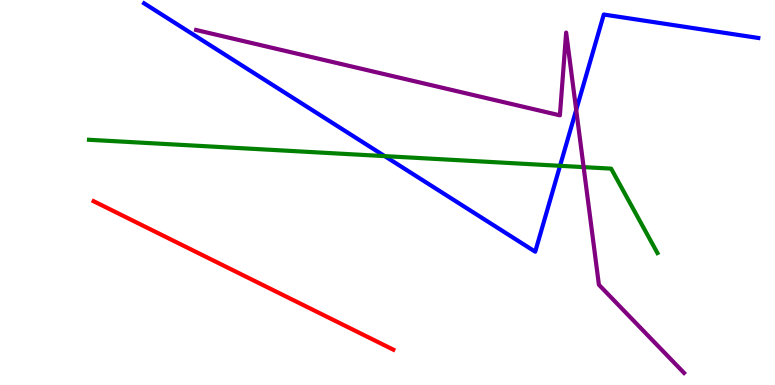[{'lines': ['blue', 'red'], 'intersections': []}, {'lines': ['green', 'red'], 'intersections': []}, {'lines': ['purple', 'red'], 'intersections': []}, {'lines': ['blue', 'green'], 'intersections': [{'x': 4.96, 'y': 5.94}, {'x': 7.23, 'y': 5.69}]}, {'lines': ['blue', 'purple'], 'intersections': [{'x': 7.43, 'y': 7.14}]}, {'lines': ['green', 'purple'], 'intersections': [{'x': 7.53, 'y': 5.66}]}]